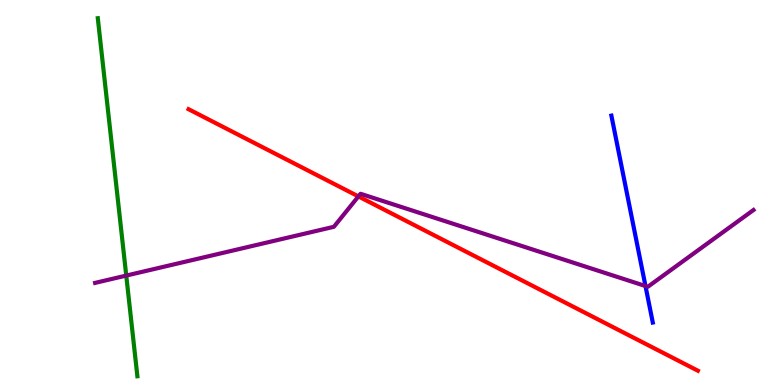[{'lines': ['blue', 'red'], 'intersections': []}, {'lines': ['green', 'red'], 'intersections': []}, {'lines': ['purple', 'red'], 'intersections': [{'x': 4.62, 'y': 4.9}]}, {'lines': ['blue', 'green'], 'intersections': []}, {'lines': ['blue', 'purple'], 'intersections': [{'x': 8.33, 'y': 2.57}]}, {'lines': ['green', 'purple'], 'intersections': [{'x': 1.63, 'y': 2.84}]}]